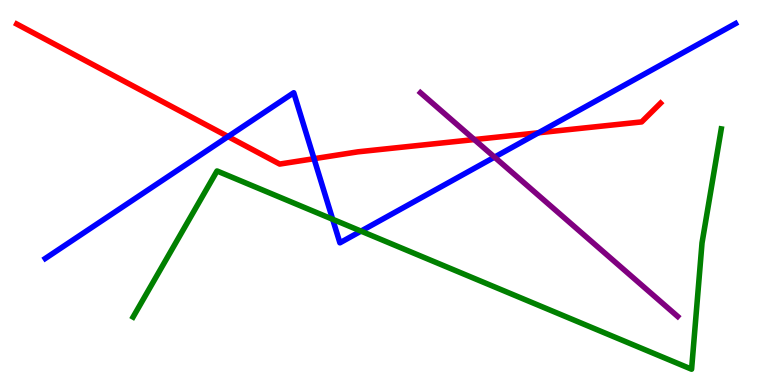[{'lines': ['blue', 'red'], 'intersections': [{'x': 2.94, 'y': 6.45}, {'x': 4.05, 'y': 5.88}, {'x': 6.95, 'y': 6.55}]}, {'lines': ['green', 'red'], 'intersections': []}, {'lines': ['purple', 'red'], 'intersections': [{'x': 6.12, 'y': 6.38}]}, {'lines': ['blue', 'green'], 'intersections': [{'x': 4.29, 'y': 4.3}, {'x': 4.66, 'y': 4.0}]}, {'lines': ['blue', 'purple'], 'intersections': [{'x': 6.38, 'y': 5.92}]}, {'lines': ['green', 'purple'], 'intersections': []}]